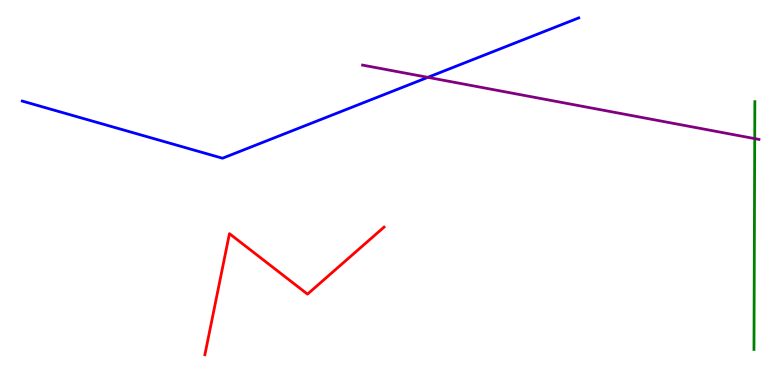[{'lines': ['blue', 'red'], 'intersections': []}, {'lines': ['green', 'red'], 'intersections': []}, {'lines': ['purple', 'red'], 'intersections': []}, {'lines': ['blue', 'green'], 'intersections': []}, {'lines': ['blue', 'purple'], 'intersections': [{'x': 5.52, 'y': 7.99}]}, {'lines': ['green', 'purple'], 'intersections': [{'x': 9.74, 'y': 6.4}]}]